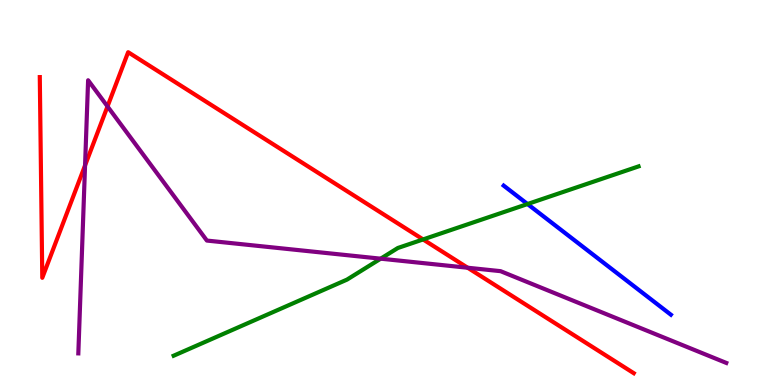[{'lines': ['blue', 'red'], 'intersections': []}, {'lines': ['green', 'red'], 'intersections': [{'x': 5.46, 'y': 3.78}]}, {'lines': ['purple', 'red'], 'intersections': [{'x': 1.1, 'y': 5.7}, {'x': 1.39, 'y': 7.24}, {'x': 6.03, 'y': 3.05}]}, {'lines': ['blue', 'green'], 'intersections': [{'x': 6.81, 'y': 4.7}]}, {'lines': ['blue', 'purple'], 'intersections': []}, {'lines': ['green', 'purple'], 'intersections': [{'x': 4.91, 'y': 3.28}]}]